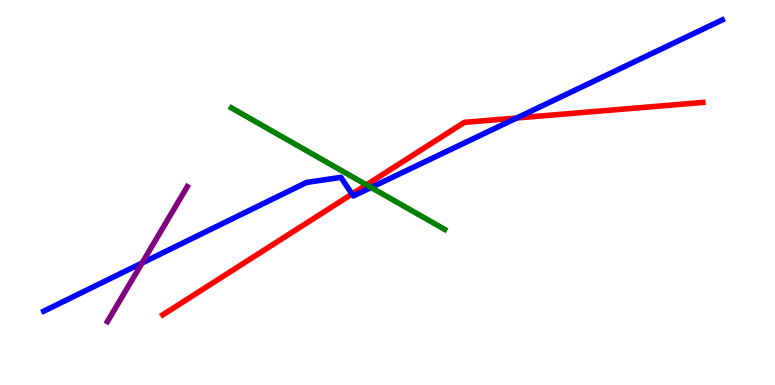[{'lines': ['blue', 'red'], 'intersections': [{'x': 4.54, 'y': 4.96}, {'x': 6.67, 'y': 6.94}]}, {'lines': ['green', 'red'], 'intersections': [{'x': 4.73, 'y': 5.2}]}, {'lines': ['purple', 'red'], 'intersections': []}, {'lines': ['blue', 'green'], 'intersections': [{'x': 4.79, 'y': 5.13}]}, {'lines': ['blue', 'purple'], 'intersections': [{'x': 1.83, 'y': 3.17}]}, {'lines': ['green', 'purple'], 'intersections': []}]